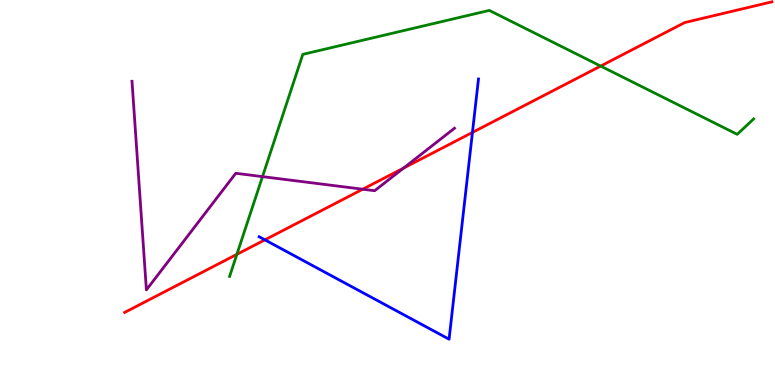[{'lines': ['blue', 'red'], 'intersections': [{'x': 3.42, 'y': 3.77}, {'x': 6.1, 'y': 6.56}]}, {'lines': ['green', 'red'], 'intersections': [{'x': 3.06, 'y': 3.39}, {'x': 7.75, 'y': 8.28}]}, {'lines': ['purple', 'red'], 'intersections': [{'x': 4.68, 'y': 5.09}, {'x': 5.21, 'y': 5.64}]}, {'lines': ['blue', 'green'], 'intersections': []}, {'lines': ['blue', 'purple'], 'intersections': []}, {'lines': ['green', 'purple'], 'intersections': [{'x': 3.39, 'y': 5.41}]}]